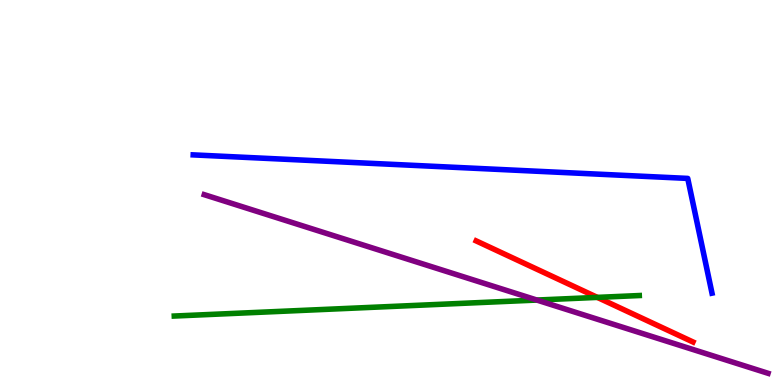[{'lines': ['blue', 'red'], 'intersections': []}, {'lines': ['green', 'red'], 'intersections': [{'x': 7.71, 'y': 2.28}]}, {'lines': ['purple', 'red'], 'intersections': []}, {'lines': ['blue', 'green'], 'intersections': []}, {'lines': ['blue', 'purple'], 'intersections': []}, {'lines': ['green', 'purple'], 'intersections': [{'x': 6.93, 'y': 2.21}]}]